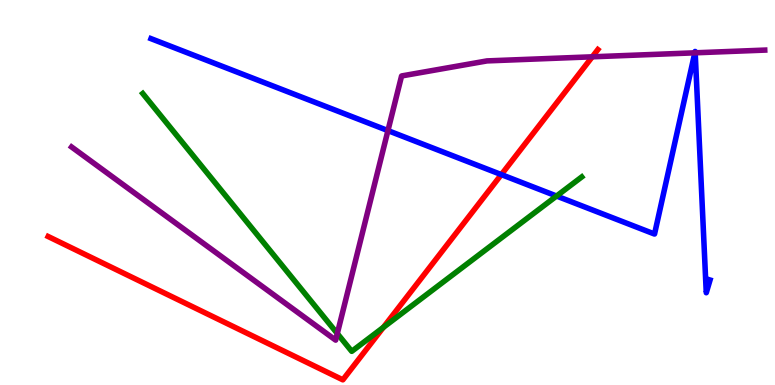[{'lines': ['blue', 'red'], 'intersections': [{'x': 6.47, 'y': 5.47}]}, {'lines': ['green', 'red'], 'intersections': [{'x': 4.95, 'y': 1.5}]}, {'lines': ['purple', 'red'], 'intersections': [{'x': 7.64, 'y': 8.52}]}, {'lines': ['blue', 'green'], 'intersections': [{'x': 7.18, 'y': 4.91}]}, {'lines': ['blue', 'purple'], 'intersections': [{'x': 5.01, 'y': 6.61}, {'x': 8.97, 'y': 8.63}, {'x': 8.97, 'y': 8.63}]}, {'lines': ['green', 'purple'], 'intersections': [{'x': 4.35, 'y': 1.34}]}]